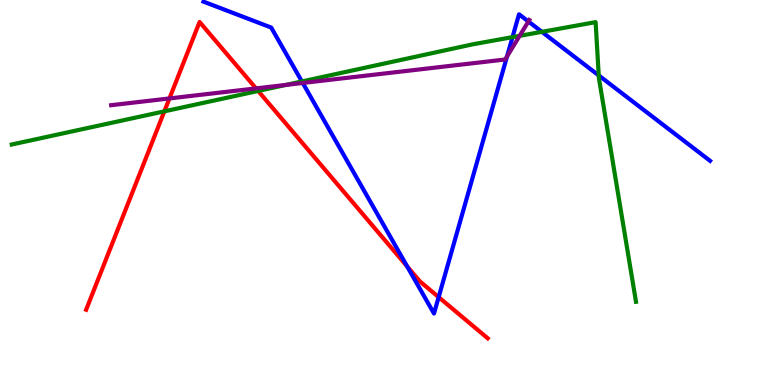[{'lines': ['blue', 'red'], 'intersections': [{'x': 5.25, 'y': 3.08}, {'x': 5.66, 'y': 2.28}]}, {'lines': ['green', 'red'], 'intersections': [{'x': 2.12, 'y': 7.11}, {'x': 3.33, 'y': 7.64}]}, {'lines': ['purple', 'red'], 'intersections': [{'x': 2.19, 'y': 7.44}, {'x': 3.3, 'y': 7.7}]}, {'lines': ['blue', 'green'], 'intersections': [{'x': 3.9, 'y': 7.88}, {'x': 6.61, 'y': 9.04}, {'x': 6.99, 'y': 9.17}, {'x': 7.73, 'y': 8.04}]}, {'lines': ['blue', 'purple'], 'intersections': [{'x': 3.91, 'y': 7.84}, {'x': 6.54, 'y': 8.53}, {'x': 6.82, 'y': 9.44}]}, {'lines': ['green', 'purple'], 'intersections': [{'x': 3.69, 'y': 7.79}, {'x': 6.7, 'y': 9.07}]}]